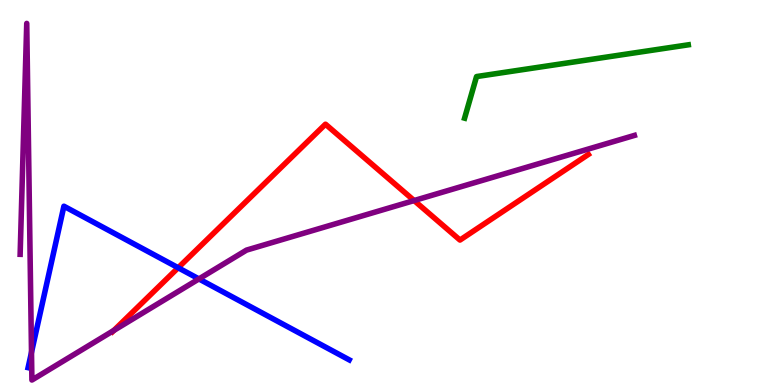[{'lines': ['blue', 'red'], 'intersections': [{'x': 2.3, 'y': 3.05}]}, {'lines': ['green', 'red'], 'intersections': []}, {'lines': ['purple', 'red'], 'intersections': [{'x': 1.47, 'y': 1.42}, {'x': 5.34, 'y': 4.79}]}, {'lines': ['blue', 'green'], 'intersections': []}, {'lines': ['blue', 'purple'], 'intersections': [{'x': 0.406, 'y': 0.849}, {'x': 2.57, 'y': 2.76}]}, {'lines': ['green', 'purple'], 'intersections': []}]